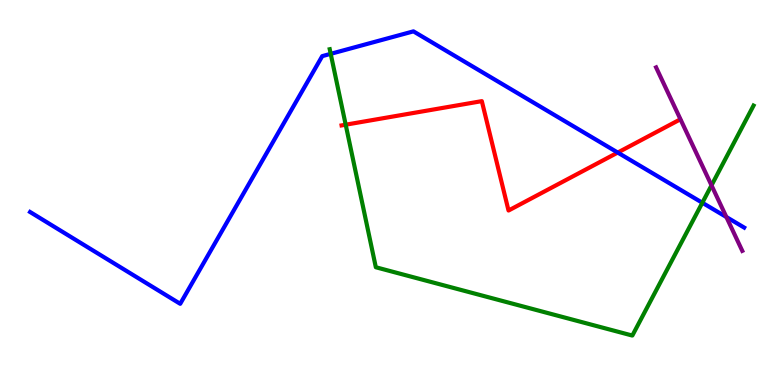[{'lines': ['blue', 'red'], 'intersections': [{'x': 7.97, 'y': 6.04}]}, {'lines': ['green', 'red'], 'intersections': [{'x': 4.46, 'y': 6.76}]}, {'lines': ['purple', 'red'], 'intersections': []}, {'lines': ['blue', 'green'], 'intersections': [{'x': 4.27, 'y': 8.6}, {'x': 9.06, 'y': 4.73}]}, {'lines': ['blue', 'purple'], 'intersections': [{'x': 9.37, 'y': 4.36}]}, {'lines': ['green', 'purple'], 'intersections': [{'x': 9.18, 'y': 5.19}]}]